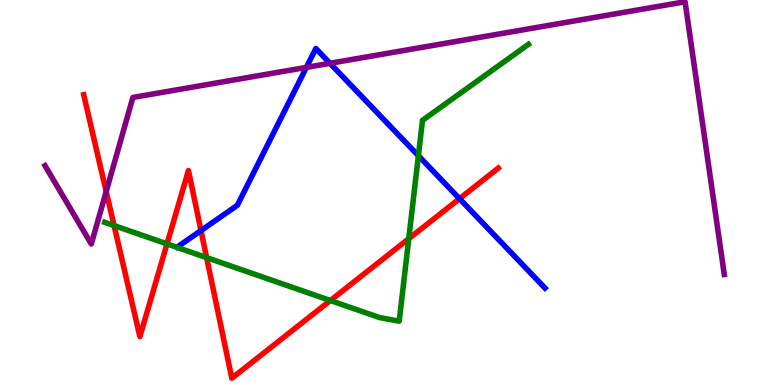[{'lines': ['blue', 'red'], 'intersections': [{'x': 2.59, 'y': 4.01}, {'x': 5.93, 'y': 4.84}]}, {'lines': ['green', 'red'], 'intersections': [{'x': 1.47, 'y': 4.14}, {'x': 2.15, 'y': 3.67}, {'x': 2.67, 'y': 3.31}, {'x': 4.26, 'y': 2.19}, {'x': 5.27, 'y': 3.8}]}, {'lines': ['purple', 'red'], 'intersections': [{'x': 1.37, 'y': 5.02}]}, {'lines': ['blue', 'green'], 'intersections': [{'x': 5.4, 'y': 5.96}]}, {'lines': ['blue', 'purple'], 'intersections': [{'x': 3.95, 'y': 8.25}, {'x': 4.26, 'y': 8.36}]}, {'lines': ['green', 'purple'], 'intersections': []}]